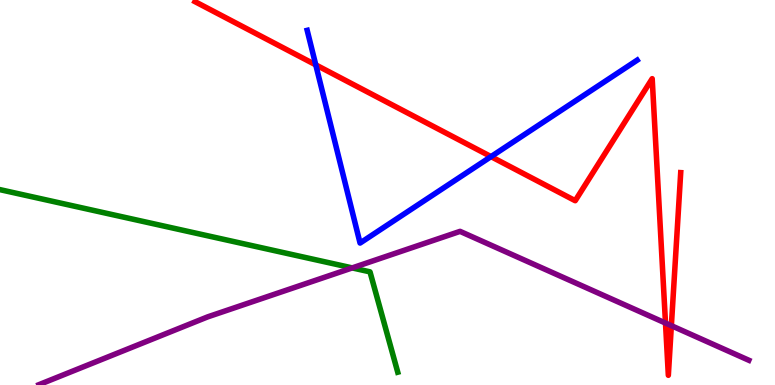[{'lines': ['blue', 'red'], 'intersections': [{'x': 4.07, 'y': 8.32}, {'x': 6.34, 'y': 5.93}]}, {'lines': ['green', 'red'], 'intersections': []}, {'lines': ['purple', 'red'], 'intersections': [{'x': 8.59, 'y': 1.61}, {'x': 8.66, 'y': 1.54}]}, {'lines': ['blue', 'green'], 'intersections': []}, {'lines': ['blue', 'purple'], 'intersections': []}, {'lines': ['green', 'purple'], 'intersections': [{'x': 4.54, 'y': 3.04}]}]